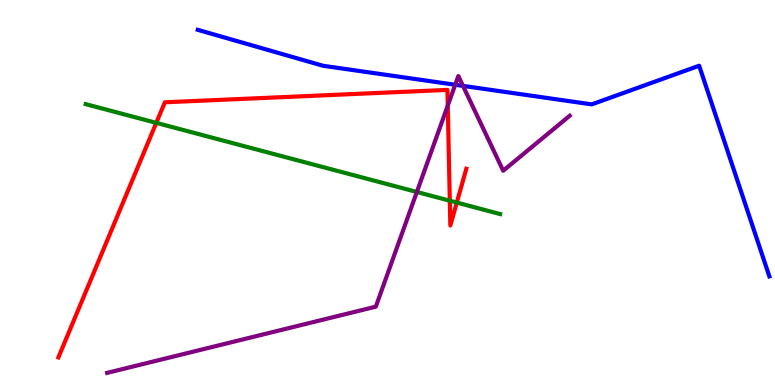[{'lines': ['blue', 'red'], 'intersections': []}, {'lines': ['green', 'red'], 'intersections': [{'x': 2.02, 'y': 6.81}, {'x': 5.8, 'y': 4.79}, {'x': 5.89, 'y': 4.74}]}, {'lines': ['purple', 'red'], 'intersections': [{'x': 5.78, 'y': 7.26}]}, {'lines': ['blue', 'green'], 'intersections': []}, {'lines': ['blue', 'purple'], 'intersections': [{'x': 5.87, 'y': 7.8}, {'x': 5.97, 'y': 7.77}]}, {'lines': ['green', 'purple'], 'intersections': [{'x': 5.38, 'y': 5.01}]}]